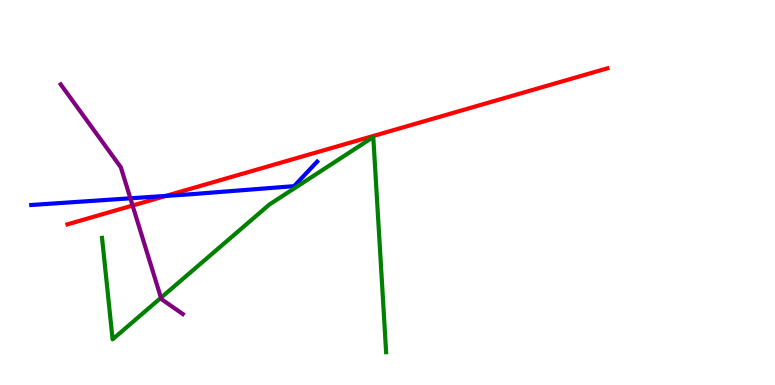[{'lines': ['blue', 'red'], 'intersections': [{'x': 2.14, 'y': 4.91}]}, {'lines': ['green', 'red'], 'intersections': []}, {'lines': ['purple', 'red'], 'intersections': [{'x': 1.71, 'y': 4.66}]}, {'lines': ['blue', 'green'], 'intersections': []}, {'lines': ['blue', 'purple'], 'intersections': [{'x': 1.68, 'y': 4.85}]}, {'lines': ['green', 'purple'], 'intersections': [{'x': 2.08, 'y': 2.27}]}]